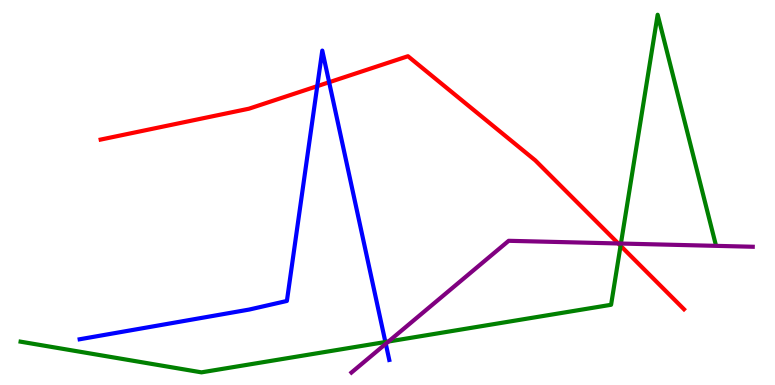[{'lines': ['blue', 'red'], 'intersections': [{'x': 4.09, 'y': 7.76}, {'x': 4.25, 'y': 7.86}]}, {'lines': ['green', 'red'], 'intersections': [{'x': 8.01, 'y': 3.62}]}, {'lines': ['purple', 'red'], 'intersections': [{'x': 7.98, 'y': 3.68}]}, {'lines': ['blue', 'green'], 'intersections': [{'x': 4.97, 'y': 1.12}]}, {'lines': ['blue', 'purple'], 'intersections': [{'x': 4.98, 'y': 1.07}]}, {'lines': ['green', 'purple'], 'intersections': [{'x': 5.01, 'y': 1.13}, {'x': 8.01, 'y': 3.67}]}]